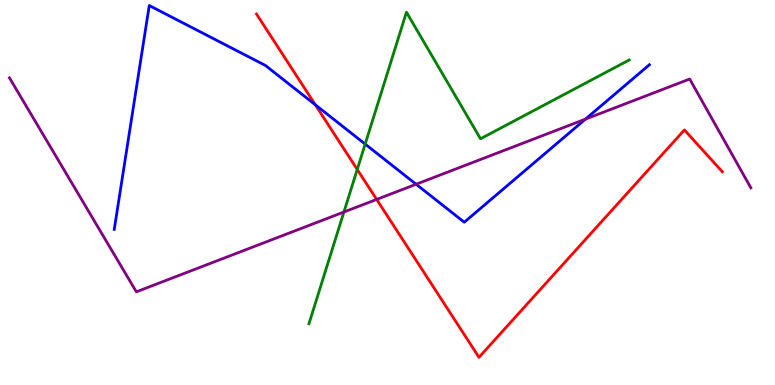[{'lines': ['blue', 'red'], 'intersections': [{'x': 4.07, 'y': 7.28}]}, {'lines': ['green', 'red'], 'intersections': [{'x': 4.61, 'y': 5.6}]}, {'lines': ['purple', 'red'], 'intersections': [{'x': 4.86, 'y': 4.82}]}, {'lines': ['blue', 'green'], 'intersections': [{'x': 4.71, 'y': 6.26}]}, {'lines': ['blue', 'purple'], 'intersections': [{'x': 5.37, 'y': 5.21}, {'x': 7.55, 'y': 6.91}]}, {'lines': ['green', 'purple'], 'intersections': [{'x': 4.44, 'y': 4.49}]}]